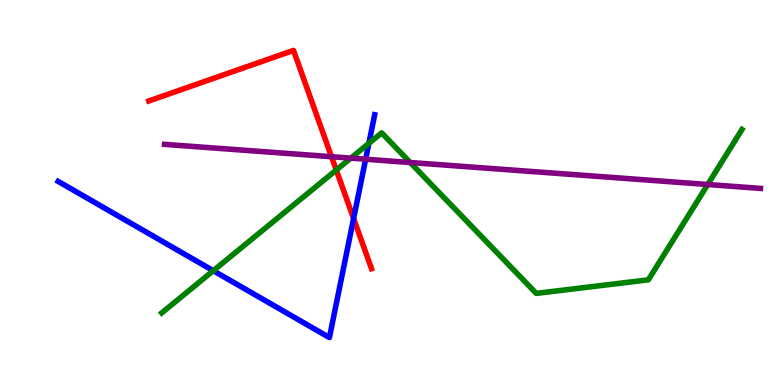[{'lines': ['blue', 'red'], 'intersections': [{'x': 4.56, 'y': 4.32}]}, {'lines': ['green', 'red'], 'intersections': [{'x': 4.34, 'y': 5.58}]}, {'lines': ['purple', 'red'], 'intersections': [{'x': 4.28, 'y': 5.93}]}, {'lines': ['blue', 'green'], 'intersections': [{'x': 2.75, 'y': 2.97}, {'x': 4.76, 'y': 6.28}]}, {'lines': ['blue', 'purple'], 'intersections': [{'x': 4.72, 'y': 5.86}]}, {'lines': ['green', 'purple'], 'intersections': [{'x': 4.53, 'y': 5.89}, {'x': 5.29, 'y': 5.78}, {'x': 9.13, 'y': 5.21}]}]